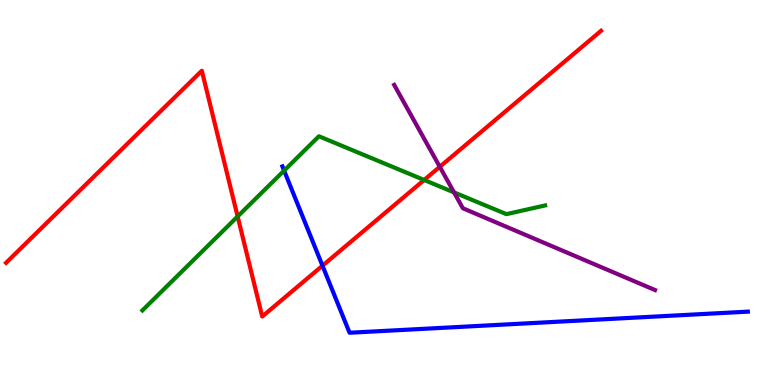[{'lines': ['blue', 'red'], 'intersections': [{'x': 4.16, 'y': 3.1}]}, {'lines': ['green', 'red'], 'intersections': [{'x': 3.07, 'y': 4.38}, {'x': 5.47, 'y': 5.33}]}, {'lines': ['purple', 'red'], 'intersections': [{'x': 5.67, 'y': 5.67}]}, {'lines': ['blue', 'green'], 'intersections': [{'x': 3.67, 'y': 5.57}]}, {'lines': ['blue', 'purple'], 'intersections': []}, {'lines': ['green', 'purple'], 'intersections': [{'x': 5.86, 'y': 5.0}]}]